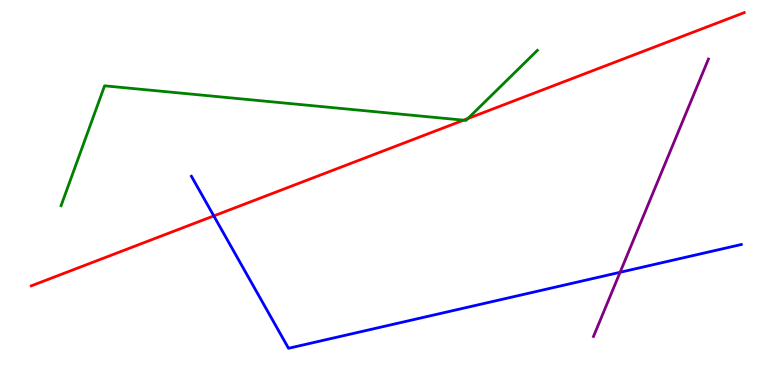[{'lines': ['blue', 'red'], 'intersections': [{'x': 2.76, 'y': 4.39}]}, {'lines': ['green', 'red'], 'intersections': [{'x': 5.98, 'y': 6.88}, {'x': 6.04, 'y': 6.92}]}, {'lines': ['purple', 'red'], 'intersections': []}, {'lines': ['blue', 'green'], 'intersections': []}, {'lines': ['blue', 'purple'], 'intersections': [{'x': 8.0, 'y': 2.93}]}, {'lines': ['green', 'purple'], 'intersections': []}]